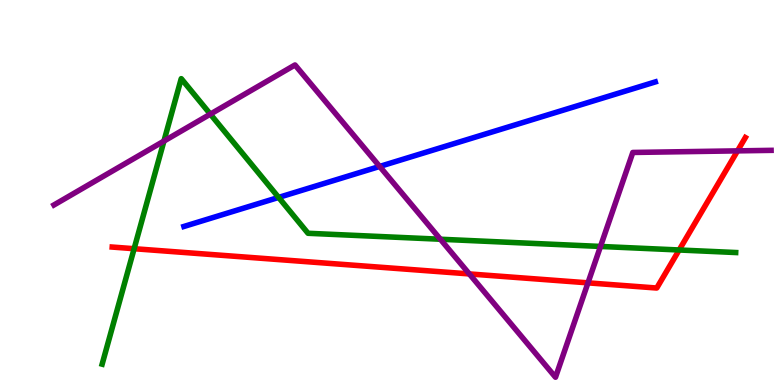[{'lines': ['blue', 'red'], 'intersections': []}, {'lines': ['green', 'red'], 'intersections': [{'x': 1.73, 'y': 3.54}, {'x': 8.76, 'y': 3.51}]}, {'lines': ['purple', 'red'], 'intersections': [{'x': 6.06, 'y': 2.89}, {'x': 7.59, 'y': 2.65}, {'x': 9.52, 'y': 6.08}]}, {'lines': ['blue', 'green'], 'intersections': [{'x': 3.6, 'y': 4.87}]}, {'lines': ['blue', 'purple'], 'intersections': [{'x': 4.9, 'y': 5.68}]}, {'lines': ['green', 'purple'], 'intersections': [{'x': 2.12, 'y': 6.34}, {'x': 2.71, 'y': 7.04}, {'x': 5.68, 'y': 3.79}, {'x': 7.75, 'y': 3.6}]}]